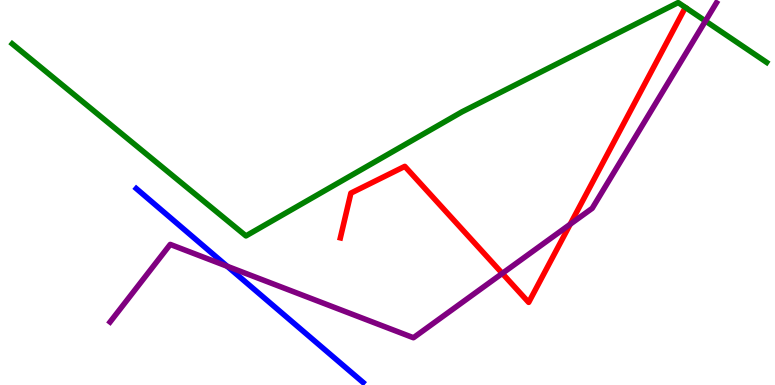[{'lines': ['blue', 'red'], 'intersections': []}, {'lines': ['green', 'red'], 'intersections': []}, {'lines': ['purple', 'red'], 'intersections': [{'x': 6.48, 'y': 2.9}, {'x': 7.36, 'y': 4.18}]}, {'lines': ['blue', 'green'], 'intersections': []}, {'lines': ['blue', 'purple'], 'intersections': [{'x': 2.93, 'y': 3.08}]}, {'lines': ['green', 'purple'], 'intersections': [{'x': 9.1, 'y': 9.45}]}]